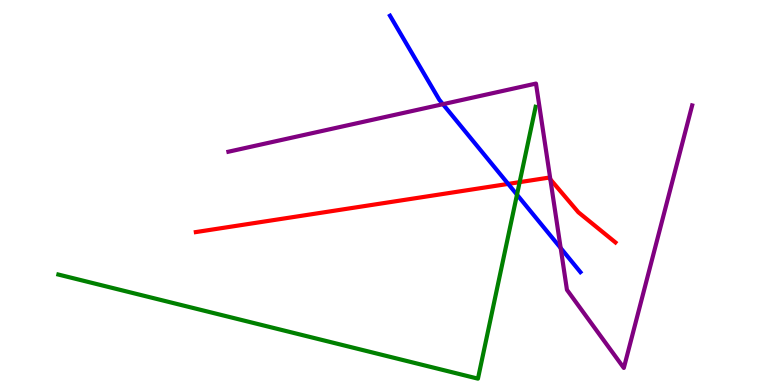[{'lines': ['blue', 'red'], 'intersections': [{'x': 6.56, 'y': 5.22}]}, {'lines': ['green', 'red'], 'intersections': [{'x': 6.71, 'y': 5.27}]}, {'lines': ['purple', 'red'], 'intersections': [{'x': 7.1, 'y': 5.34}]}, {'lines': ['blue', 'green'], 'intersections': [{'x': 6.67, 'y': 4.94}]}, {'lines': ['blue', 'purple'], 'intersections': [{'x': 5.72, 'y': 7.29}, {'x': 7.23, 'y': 3.56}]}, {'lines': ['green', 'purple'], 'intersections': []}]